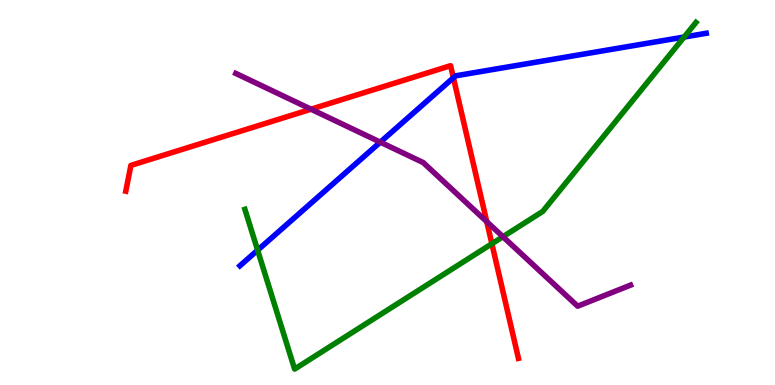[{'lines': ['blue', 'red'], 'intersections': [{'x': 5.85, 'y': 7.98}]}, {'lines': ['green', 'red'], 'intersections': [{'x': 6.35, 'y': 3.67}]}, {'lines': ['purple', 'red'], 'intersections': [{'x': 4.01, 'y': 7.16}, {'x': 6.28, 'y': 4.24}]}, {'lines': ['blue', 'green'], 'intersections': [{'x': 3.32, 'y': 3.5}, {'x': 8.83, 'y': 9.04}]}, {'lines': ['blue', 'purple'], 'intersections': [{'x': 4.91, 'y': 6.31}]}, {'lines': ['green', 'purple'], 'intersections': [{'x': 6.49, 'y': 3.85}]}]